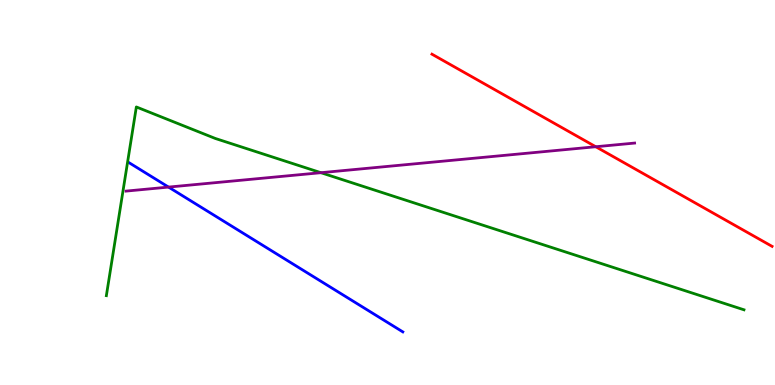[{'lines': ['blue', 'red'], 'intersections': []}, {'lines': ['green', 'red'], 'intersections': []}, {'lines': ['purple', 'red'], 'intersections': [{'x': 7.69, 'y': 6.19}]}, {'lines': ['blue', 'green'], 'intersections': []}, {'lines': ['blue', 'purple'], 'intersections': [{'x': 2.17, 'y': 5.14}]}, {'lines': ['green', 'purple'], 'intersections': [{'x': 4.14, 'y': 5.51}]}]